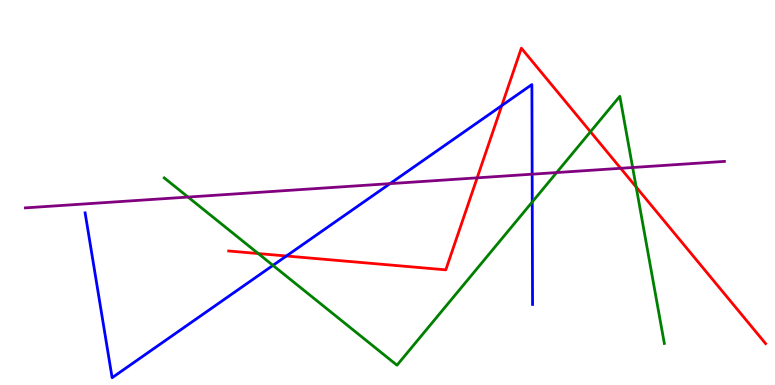[{'lines': ['blue', 'red'], 'intersections': [{'x': 3.7, 'y': 3.35}, {'x': 6.47, 'y': 7.26}]}, {'lines': ['green', 'red'], 'intersections': [{'x': 3.33, 'y': 3.41}, {'x': 7.62, 'y': 6.58}, {'x': 8.21, 'y': 5.14}]}, {'lines': ['purple', 'red'], 'intersections': [{'x': 6.16, 'y': 5.38}, {'x': 8.01, 'y': 5.63}]}, {'lines': ['blue', 'green'], 'intersections': [{'x': 3.52, 'y': 3.11}, {'x': 6.87, 'y': 4.75}]}, {'lines': ['blue', 'purple'], 'intersections': [{'x': 5.03, 'y': 5.23}, {'x': 6.87, 'y': 5.48}]}, {'lines': ['green', 'purple'], 'intersections': [{'x': 2.43, 'y': 4.88}, {'x': 7.18, 'y': 5.52}, {'x': 8.16, 'y': 5.65}]}]